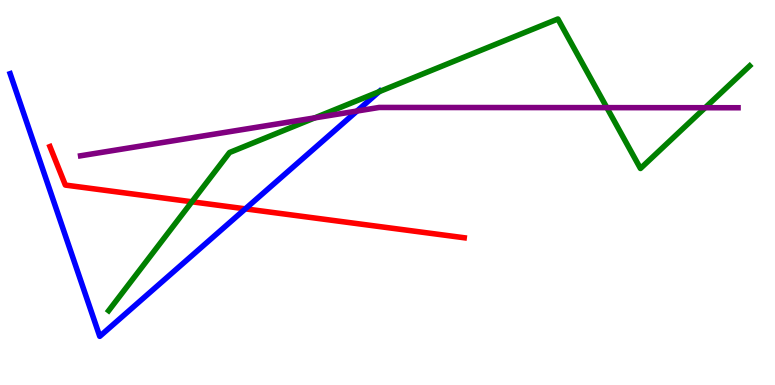[{'lines': ['blue', 'red'], 'intersections': [{'x': 3.17, 'y': 4.58}]}, {'lines': ['green', 'red'], 'intersections': [{'x': 2.48, 'y': 4.76}]}, {'lines': ['purple', 'red'], 'intersections': []}, {'lines': ['blue', 'green'], 'intersections': [{'x': 4.89, 'y': 7.62}]}, {'lines': ['blue', 'purple'], 'intersections': [{'x': 4.61, 'y': 7.12}]}, {'lines': ['green', 'purple'], 'intersections': [{'x': 4.06, 'y': 6.94}, {'x': 7.83, 'y': 7.2}, {'x': 9.1, 'y': 7.2}]}]